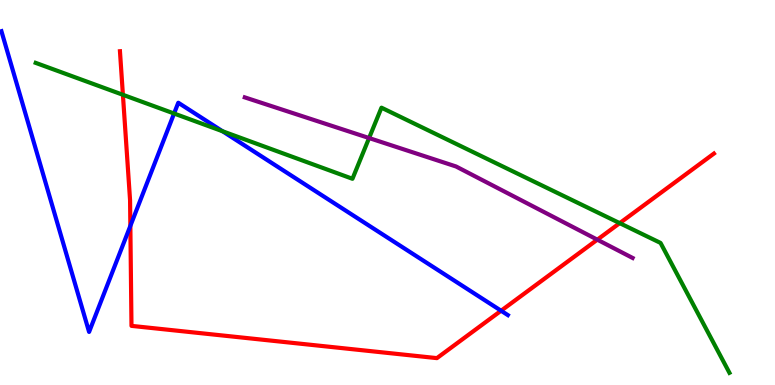[{'lines': ['blue', 'red'], 'intersections': [{'x': 1.68, 'y': 4.13}, {'x': 6.47, 'y': 1.93}]}, {'lines': ['green', 'red'], 'intersections': [{'x': 1.59, 'y': 7.54}, {'x': 8.0, 'y': 4.2}]}, {'lines': ['purple', 'red'], 'intersections': [{'x': 7.71, 'y': 3.77}]}, {'lines': ['blue', 'green'], 'intersections': [{'x': 2.25, 'y': 7.05}, {'x': 2.87, 'y': 6.59}]}, {'lines': ['blue', 'purple'], 'intersections': []}, {'lines': ['green', 'purple'], 'intersections': [{'x': 4.76, 'y': 6.41}]}]